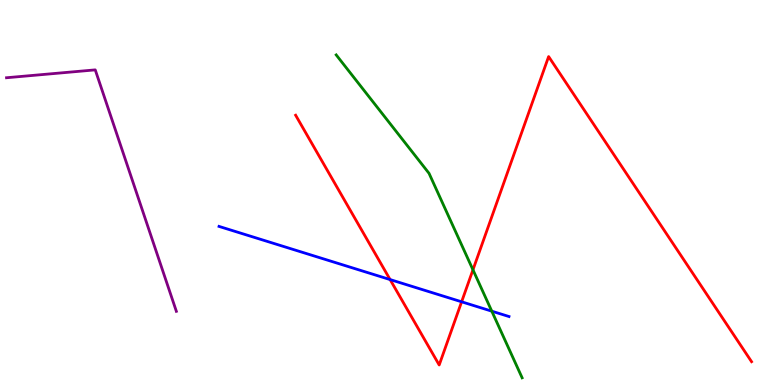[{'lines': ['blue', 'red'], 'intersections': [{'x': 5.03, 'y': 2.74}, {'x': 5.96, 'y': 2.16}]}, {'lines': ['green', 'red'], 'intersections': [{'x': 6.1, 'y': 2.99}]}, {'lines': ['purple', 'red'], 'intersections': []}, {'lines': ['blue', 'green'], 'intersections': [{'x': 6.35, 'y': 1.92}]}, {'lines': ['blue', 'purple'], 'intersections': []}, {'lines': ['green', 'purple'], 'intersections': []}]